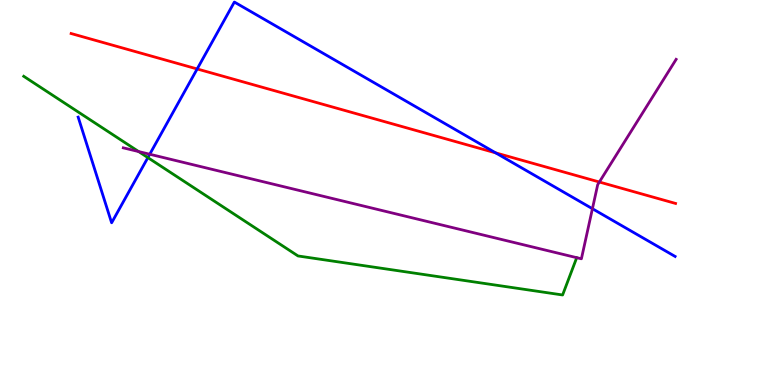[{'lines': ['blue', 'red'], 'intersections': [{'x': 2.54, 'y': 8.21}, {'x': 6.4, 'y': 6.03}]}, {'lines': ['green', 'red'], 'intersections': []}, {'lines': ['purple', 'red'], 'intersections': [{'x': 7.73, 'y': 5.27}]}, {'lines': ['blue', 'green'], 'intersections': [{'x': 1.91, 'y': 5.91}]}, {'lines': ['blue', 'purple'], 'intersections': [{'x': 1.93, 'y': 5.99}, {'x': 7.64, 'y': 4.58}]}, {'lines': ['green', 'purple'], 'intersections': [{'x': 1.79, 'y': 6.06}]}]